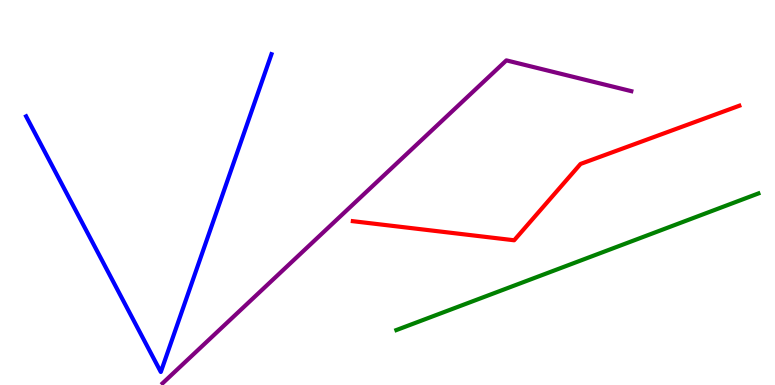[{'lines': ['blue', 'red'], 'intersections': []}, {'lines': ['green', 'red'], 'intersections': []}, {'lines': ['purple', 'red'], 'intersections': []}, {'lines': ['blue', 'green'], 'intersections': []}, {'lines': ['blue', 'purple'], 'intersections': []}, {'lines': ['green', 'purple'], 'intersections': []}]